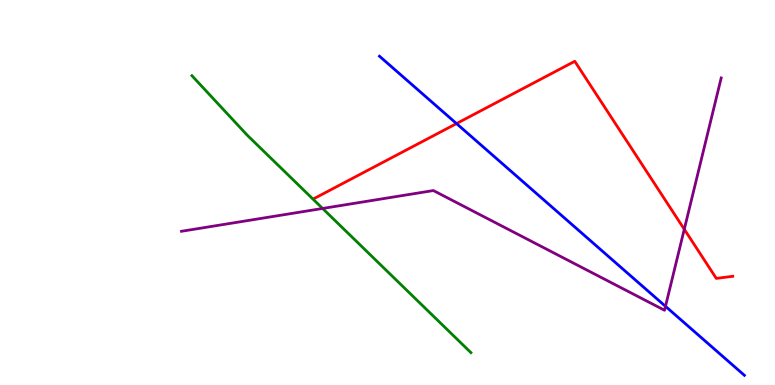[{'lines': ['blue', 'red'], 'intersections': [{'x': 5.89, 'y': 6.79}]}, {'lines': ['green', 'red'], 'intersections': []}, {'lines': ['purple', 'red'], 'intersections': [{'x': 8.83, 'y': 4.04}]}, {'lines': ['blue', 'green'], 'intersections': []}, {'lines': ['blue', 'purple'], 'intersections': [{'x': 8.59, 'y': 2.04}]}, {'lines': ['green', 'purple'], 'intersections': [{'x': 4.16, 'y': 4.59}]}]